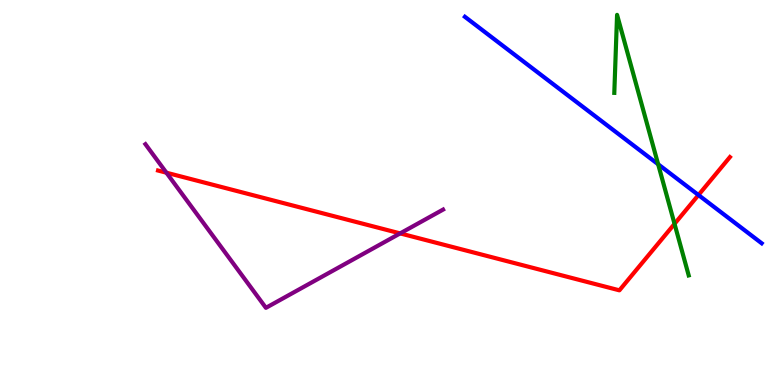[{'lines': ['blue', 'red'], 'intersections': [{'x': 9.01, 'y': 4.93}]}, {'lines': ['green', 'red'], 'intersections': [{'x': 8.7, 'y': 4.19}]}, {'lines': ['purple', 'red'], 'intersections': [{'x': 2.15, 'y': 5.51}, {'x': 5.16, 'y': 3.94}]}, {'lines': ['blue', 'green'], 'intersections': [{'x': 8.49, 'y': 5.73}]}, {'lines': ['blue', 'purple'], 'intersections': []}, {'lines': ['green', 'purple'], 'intersections': []}]